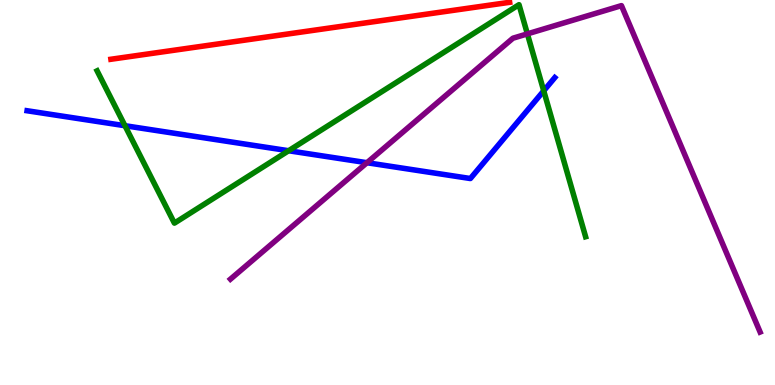[{'lines': ['blue', 'red'], 'intersections': []}, {'lines': ['green', 'red'], 'intersections': []}, {'lines': ['purple', 'red'], 'intersections': []}, {'lines': ['blue', 'green'], 'intersections': [{'x': 1.61, 'y': 6.73}, {'x': 3.72, 'y': 6.08}, {'x': 7.02, 'y': 7.64}]}, {'lines': ['blue', 'purple'], 'intersections': [{'x': 4.74, 'y': 5.77}]}, {'lines': ['green', 'purple'], 'intersections': [{'x': 6.8, 'y': 9.12}]}]